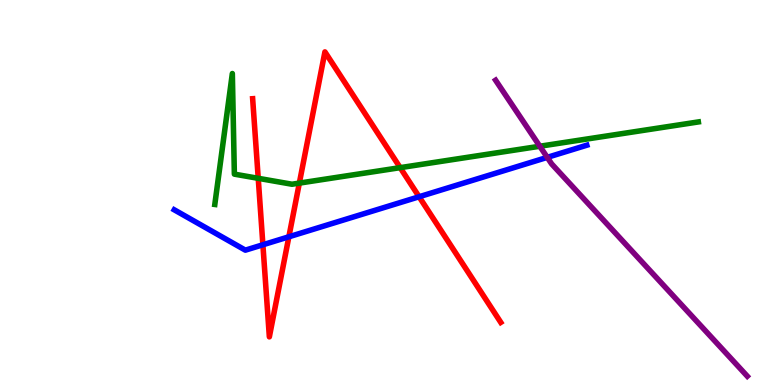[{'lines': ['blue', 'red'], 'intersections': [{'x': 3.39, 'y': 3.64}, {'x': 3.73, 'y': 3.85}, {'x': 5.41, 'y': 4.89}]}, {'lines': ['green', 'red'], 'intersections': [{'x': 3.33, 'y': 5.37}, {'x': 3.86, 'y': 5.24}, {'x': 5.16, 'y': 5.65}]}, {'lines': ['purple', 'red'], 'intersections': []}, {'lines': ['blue', 'green'], 'intersections': []}, {'lines': ['blue', 'purple'], 'intersections': [{'x': 7.06, 'y': 5.91}]}, {'lines': ['green', 'purple'], 'intersections': [{'x': 6.97, 'y': 6.2}]}]